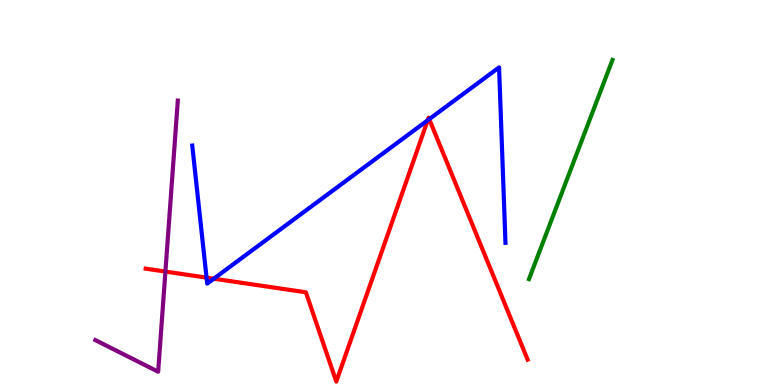[{'lines': ['blue', 'red'], 'intersections': [{'x': 2.67, 'y': 2.79}, {'x': 2.76, 'y': 2.76}, {'x': 5.52, 'y': 6.88}, {'x': 5.54, 'y': 6.91}]}, {'lines': ['green', 'red'], 'intersections': []}, {'lines': ['purple', 'red'], 'intersections': [{'x': 2.13, 'y': 2.95}]}, {'lines': ['blue', 'green'], 'intersections': []}, {'lines': ['blue', 'purple'], 'intersections': []}, {'lines': ['green', 'purple'], 'intersections': []}]